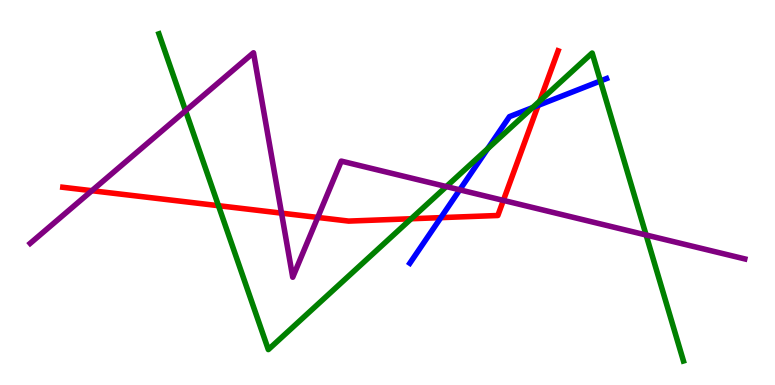[{'lines': ['blue', 'red'], 'intersections': [{'x': 5.69, 'y': 4.35}, {'x': 6.94, 'y': 7.26}]}, {'lines': ['green', 'red'], 'intersections': [{'x': 2.82, 'y': 4.66}, {'x': 5.31, 'y': 4.32}, {'x': 6.96, 'y': 7.38}]}, {'lines': ['purple', 'red'], 'intersections': [{'x': 1.19, 'y': 5.05}, {'x': 3.63, 'y': 4.46}, {'x': 4.1, 'y': 4.35}, {'x': 6.5, 'y': 4.79}]}, {'lines': ['blue', 'green'], 'intersections': [{'x': 6.29, 'y': 6.14}, {'x': 6.87, 'y': 7.21}, {'x': 7.75, 'y': 7.9}]}, {'lines': ['blue', 'purple'], 'intersections': [{'x': 5.93, 'y': 5.07}]}, {'lines': ['green', 'purple'], 'intersections': [{'x': 2.39, 'y': 7.12}, {'x': 5.76, 'y': 5.15}, {'x': 8.34, 'y': 3.9}]}]